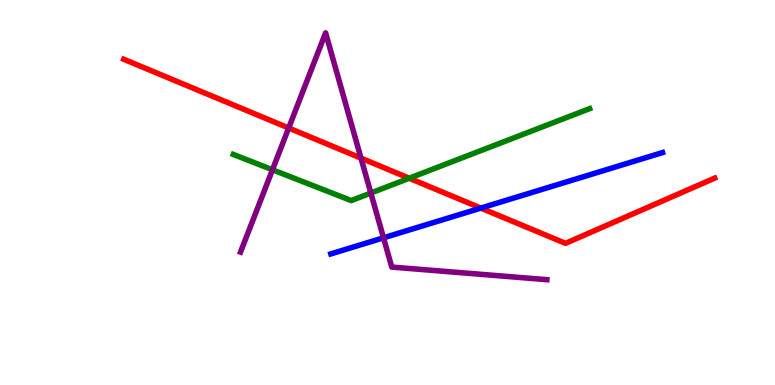[{'lines': ['blue', 'red'], 'intersections': [{'x': 6.2, 'y': 4.6}]}, {'lines': ['green', 'red'], 'intersections': [{'x': 5.28, 'y': 5.37}]}, {'lines': ['purple', 'red'], 'intersections': [{'x': 3.72, 'y': 6.68}, {'x': 4.66, 'y': 5.89}]}, {'lines': ['blue', 'green'], 'intersections': []}, {'lines': ['blue', 'purple'], 'intersections': [{'x': 4.95, 'y': 3.82}]}, {'lines': ['green', 'purple'], 'intersections': [{'x': 3.52, 'y': 5.59}, {'x': 4.79, 'y': 4.99}]}]